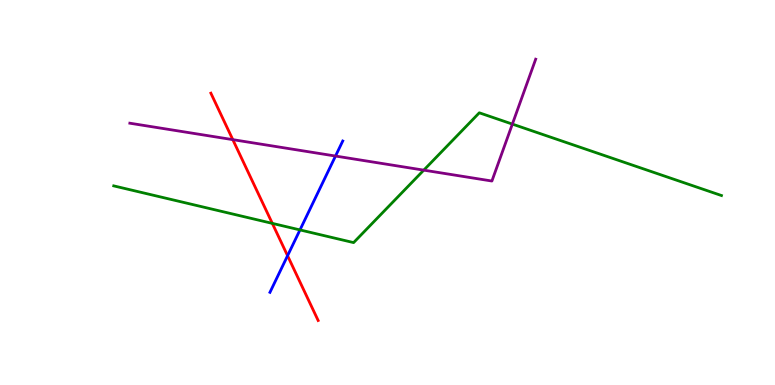[{'lines': ['blue', 'red'], 'intersections': [{'x': 3.71, 'y': 3.36}]}, {'lines': ['green', 'red'], 'intersections': [{'x': 3.51, 'y': 4.2}]}, {'lines': ['purple', 'red'], 'intersections': [{'x': 3.0, 'y': 6.37}]}, {'lines': ['blue', 'green'], 'intersections': [{'x': 3.87, 'y': 4.03}]}, {'lines': ['blue', 'purple'], 'intersections': [{'x': 4.33, 'y': 5.95}]}, {'lines': ['green', 'purple'], 'intersections': [{'x': 5.47, 'y': 5.58}, {'x': 6.61, 'y': 6.78}]}]